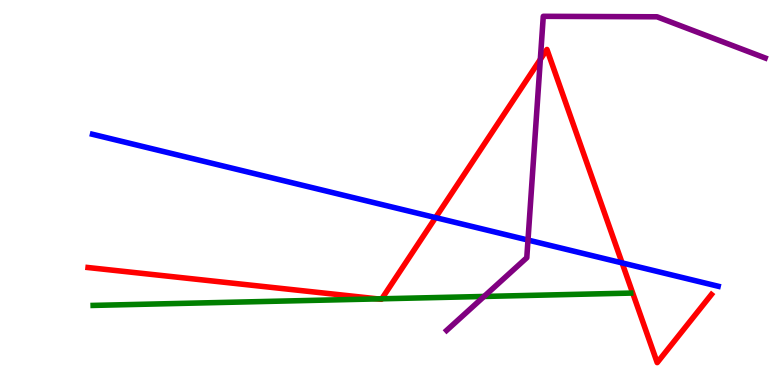[{'lines': ['blue', 'red'], 'intersections': [{'x': 5.62, 'y': 4.35}, {'x': 8.03, 'y': 3.17}]}, {'lines': ['green', 'red'], 'intersections': [{'x': 4.88, 'y': 2.24}, {'x': 4.93, 'y': 2.24}]}, {'lines': ['purple', 'red'], 'intersections': [{'x': 6.97, 'y': 8.46}]}, {'lines': ['blue', 'green'], 'intersections': []}, {'lines': ['blue', 'purple'], 'intersections': [{'x': 6.81, 'y': 3.76}]}, {'lines': ['green', 'purple'], 'intersections': [{'x': 6.25, 'y': 2.3}]}]